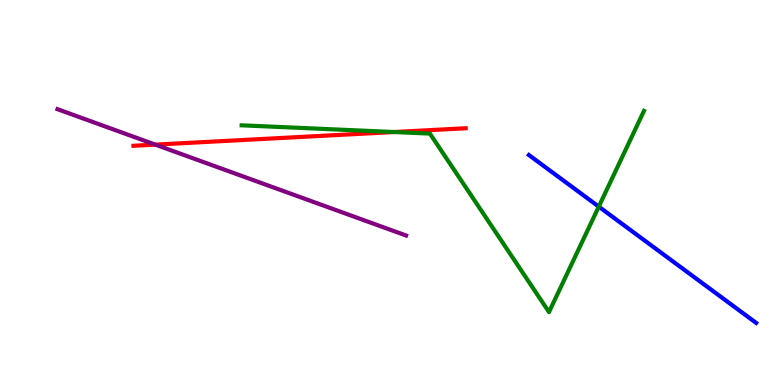[{'lines': ['blue', 'red'], 'intersections': []}, {'lines': ['green', 'red'], 'intersections': [{'x': 5.08, 'y': 6.57}]}, {'lines': ['purple', 'red'], 'intersections': [{'x': 2.0, 'y': 6.24}]}, {'lines': ['blue', 'green'], 'intersections': [{'x': 7.73, 'y': 4.63}]}, {'lines': ['blue', 'purple'], 'intersections': []}, {'lines': ['green', 'purple'], 'intersections': []}]